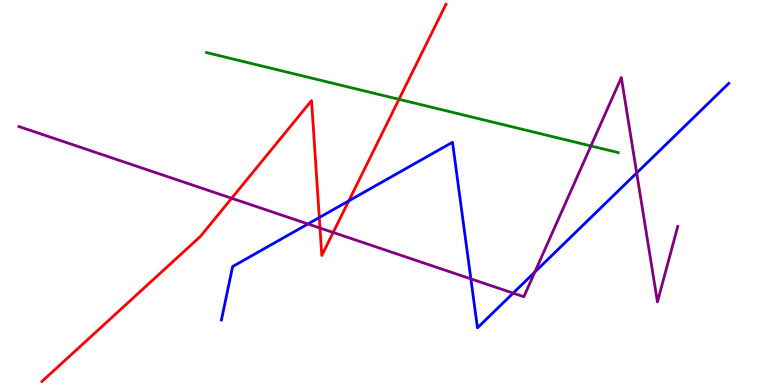[{'lines': ['blue', 'red'], 'intersections': [{'x': 4.12, 'y': 4.35}, {'x': 4.5, 'y': 4.78}]}, {'lines': ['green', 'red'], 'intersections': [{'x': 5.15, 'y': 7.42}]}, {'lines': ['purple', 'red'], 'intersections': [{'x': 2.99, 'y': 4.85}, {'x': 4.13, 'y': 4.08}, {'x': 4.3, 'y': 3.96}]}, {'lines': ['blue', 'green'], 'intersections': []}, {'lines': ['blue', 'purple'], 'intersections': [{'x': 3.97, 'y': 4.18}, {'x': 6.08, 'y': 2.76}, {'x': 6.62, 'y': 2.39}, {'x': 6.9, 'y': 2.93}, {'x': 8.22, 'y': 5.51}]}, {'lines': ['green', 'purple'], 'intersections': [{'x': 7.62, 'y': 6.21}]}]